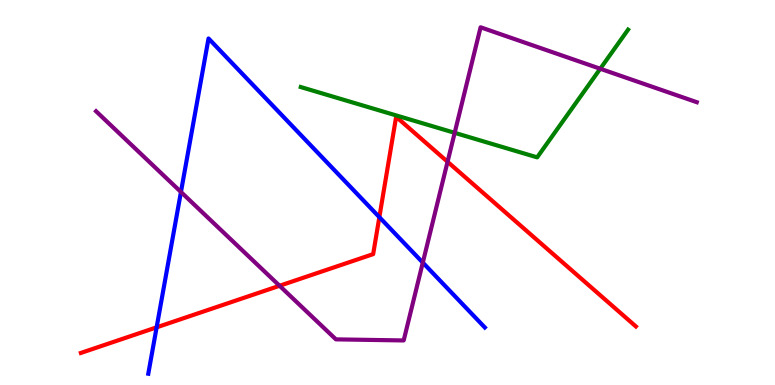[{'lines': ['blue', 'red'], 'intersections': [{'x': 2.02, 'y': 1.5}, {'x': 4.89, 'y': 4.36}]}, {'lines': ['green', 'red'], 'intersections': []}, {'lines': ['purple', 'red'], 'intersections': [{'x': 3.61, 'y': 2.58}, {'x': 5.78, 'y': 5.8}]}, {'lines': ['blue', 'green'], 'intersections': []}, {'lines': ['blue', 'purple'], 'intersections': [{'x': 2.33, 'y': 5.01}, {'x': 5.46, 'y': 3.18}]}, {'lines': ['green', 'purple'], 'intersections': [{'x': 5.87, 'y': 6.55}, {'x': 7.75, 'y': 8.21}]}]